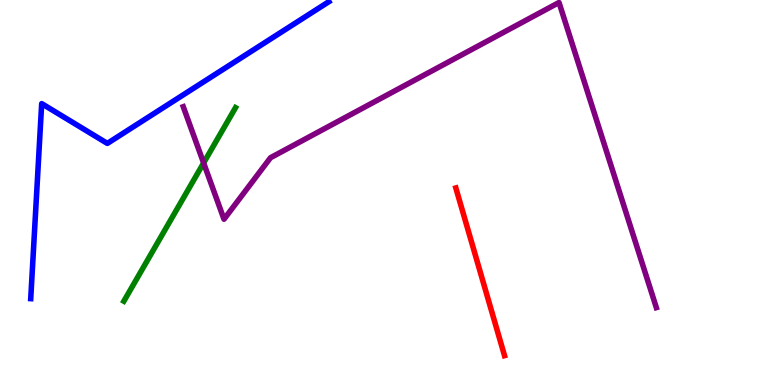[{'lines': ['blue', 'red'], 'intersections': []}, {'lines': ['green', 'red'], 'intersections': []}, {'lines': ['purple', 'red'], 'intersections': []}, {'lines': ['blue', 'green'], 'intersections': []}, {'lines': ['blue', 'purple'], 'intersections': []}, {'lines': ['green', 'purple'], 'intersections': [{'x': 2.63, 'y': 5.77}]}]